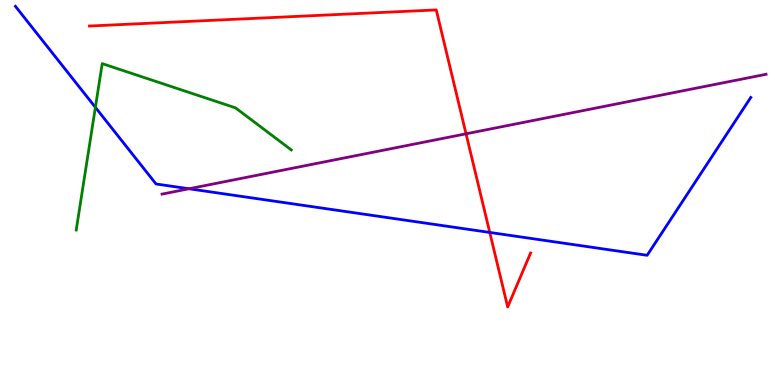[{'lines': ['blue', 'red'], 'intersections': [{'x': 6.32, 'y': 3.96}]}, {'lines': ['green', 'red'], 'intersections': []}, {'lines': ['purple', 'red'], 'intersections': [{'x': 6.01, 'y': 6.52}]}, {'lines': ['blue', 'green'], 'intersections': [{'x': 1.23, 'y': 7.21}]}, {'lines': ['blue', 'purple'], 'intersections': [{'x': 2.44, 'y': 5.1}]}, {'lines': ['green', 'purple'], 'intersections': []}]